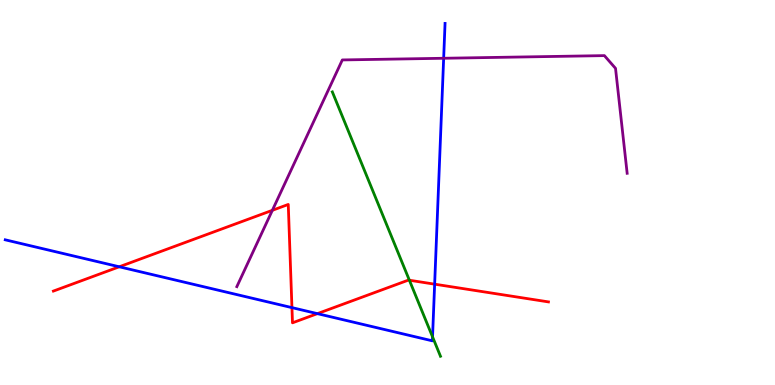[{'lines': ['blue', 'red'], 'intersections': [{'x': 1.54, 'y': 3.07}, {'x': 3.77, 'y': 2.01}, {'x': 4.1, 'y': 1.85}, {'x': 5.61, 'y': 2.62}]}, {'lines': ['green', 'red'], 'intersections': [{'x': 5.28, 'y': 2.72}]}, {'lines': ['purple', 'red'], 'intersections': [{'x': 3.51, 'y': 4.54}]}, {'lines': ['blue', 'green'], 'intersections': [{'x': 5.58, 'y': 1.25}]}, {'lines': ['blue', 'purple'], 'intersections': [{'x': 5.72, 'y': 8.49}]}, {'lines': ['green', 'purple'], 'intersections': []}]